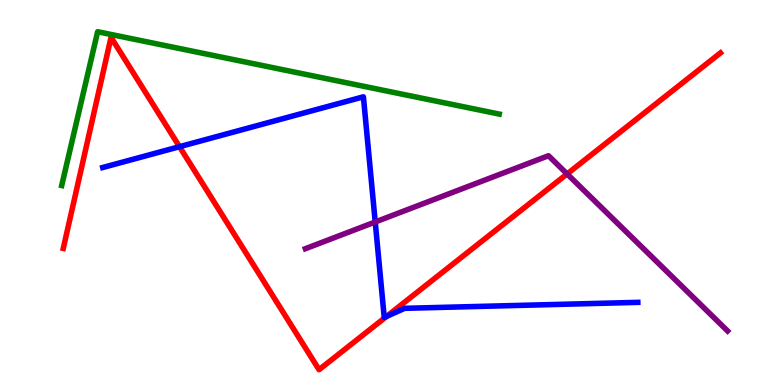[{'lines': ['blue', 'red'], 'intersections': [{'x': 2.32, 'y': 6.19}, {'x': 4.99, 'y': 1.78}]}, {'lines': ['green', 'red'], 'intersections': []}, {'lines': ['purple', 'red'], 'intersections': [{'x': 7.32, 'y': 5.48}]}, {'lines': ['blue', 'green'], 'intersections': []}, {'lines': ['blue', 'purple'], 'intersections': [{'x': 4.84, 'y': 4.23}]}, {'lines': ['green', 'purple'], 'intersections': []}]